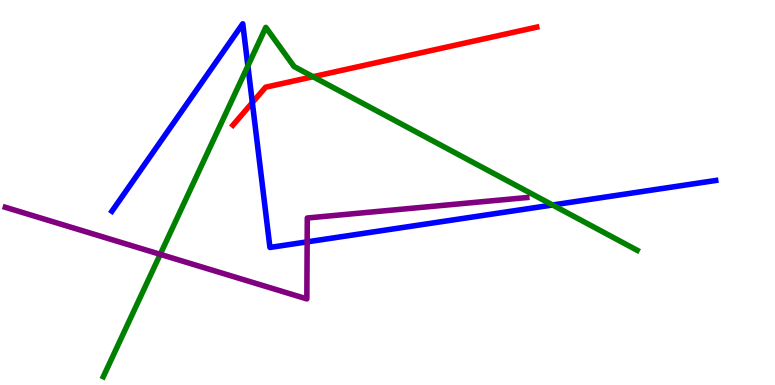[{'lines': ['blue', 'red'], 'intersections': [{'x': 3.26, 'y': 7.33}]}, {'lines': ['green', 'red'], 'intersections': [{'x': 4.04, 'y': 8.01}]}, {'lines': ['purple', 'red'], 'intersections': []}, {'lines': ['blue', 'green'], 'intersections': [{'x': 3.2, 'y': 8.29}, {'x': 7.13, 'y': 4.68}]}, {'lines': ['blue', 'purple'], 'intersections': [{'x': 3.96, 'y': 3.72}]}, {'lines': ['green', 'purple'], 'intersections': [{'x': 2.07, 'y': 3.39}]}]